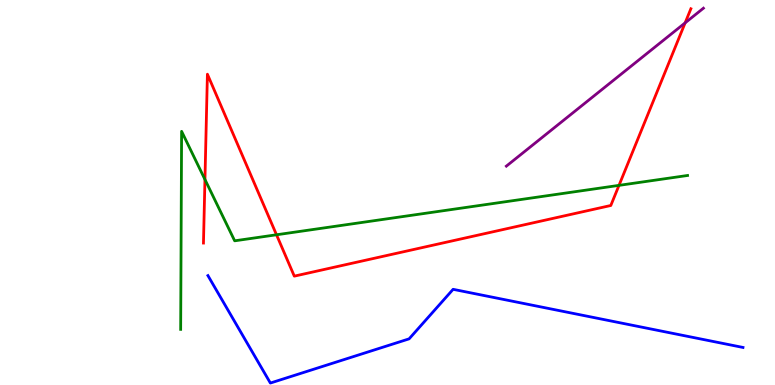[{'lines': ['blue', 'red'], 'intersections': []}, {'lines': ['green', 'red'], 'intersections': [{'x': 2.64, 'y': 5.34}, {'x': 3.57, 'y': 3.9}, {'x': 7.99, 'y': 5.19}]}, {'lines': ['purple', 'red'], 'intersections': [{'x': 8.84, 'y': 9.41}]}, {'lines': ['blue', 'green'], 'intersections': []}, {'lines': ['blue', 'purple'], 'intersections': []}, {'lines': ['green', 'purple'], 'intersections': []}]